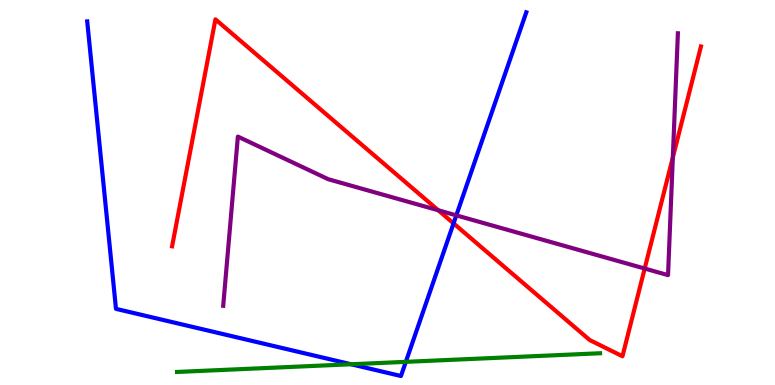[{'lines': ['blue', 'red'], 'intersections': [{'x': 5.85, 'y': 4.2}]}, {'lines': ['green', 'red'], 'intersections': []}, {'lines': ['purple', 'red'], 'intersections': [{'x': 5.66, 'y': 4.54}, {'x': 8.32, 'y': 3.02}, {'x': 8.68, 'y': 5.91}]}, {'lines': ['blue', 'green'], 'intersections': [{'x': 4.53, 'y': 0.539}, {'x': 5.24, 'y': 0.602}]}, {'lines': ['blue', 'purple'], 'intersections': [{'x': 5.89, 'y': 4.41}]}, {'lines': ['green', 'purple'], 'intersections': []}]